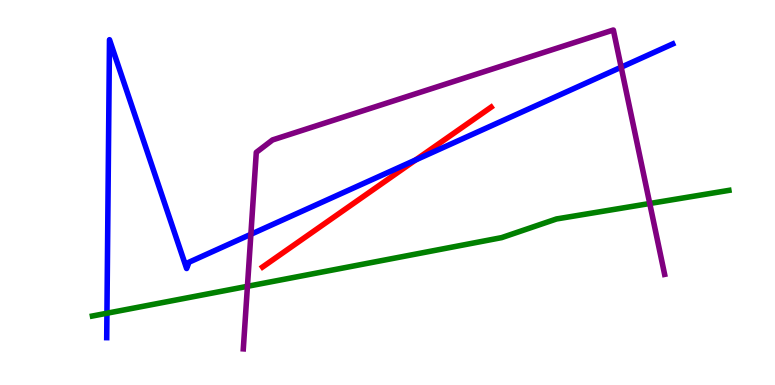[{'lines': ['blue', 'red'], 'intersections': [{'x': 5.36, 'y': 5.85}]}, {'lines': ['green', 'red'], 'intersections': []}, {'lines': ['purple', 'red'], 'intersections': []}, {'lines': ['blue', 'green'], 'intersections': [{'x': 1.38, 'y': 1.86}]}, {'lines': ['blue', 'purple'], 'intersections': [{'x': 3.24, 'y': 3.91}, {'x': 8.01, 'y': 8.25}]}, {'lines': ['green', 'purple'], 'intersections': [{'x': 3.19, 'y': 2.56}, {'x': 8.38, 'y': 4.71}]}]